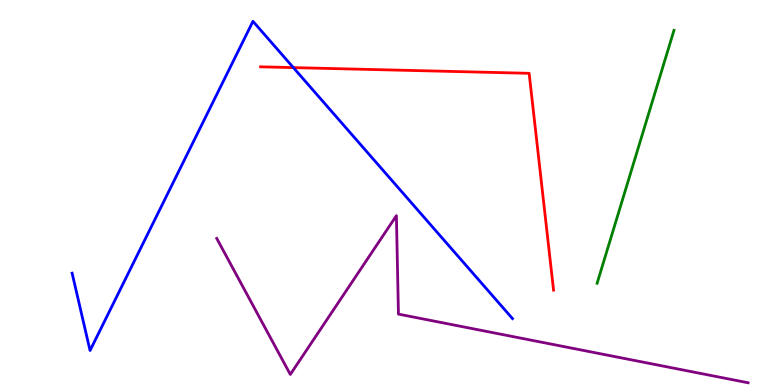[{'lines': ['blue', 'red'], 'intersections': [{'x': 3.79, 'y': 8.24}]}, {'lines': ['green', 'red'], 'intersections': []}, {'lines': ['purple', 'red'], 'intersections': []}, {'lines': ['blue', 'green'], 'intersections': []}, {'lines': ['blue', 'purple'], 'intersections': []}, {'lines': ['green', 'purple'], 'intersections': []}]